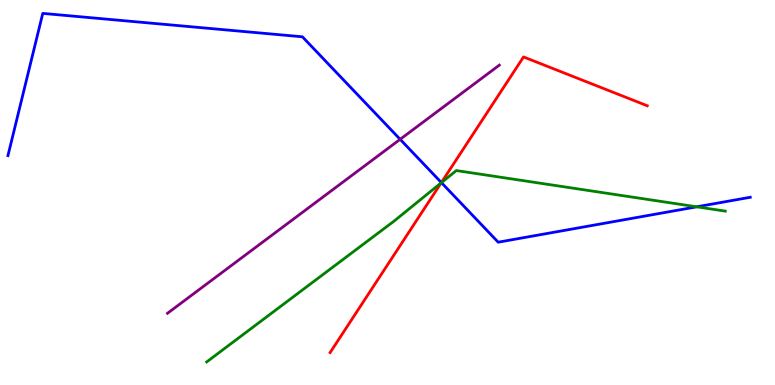[{'lines': ['blue', 'red'], 'intersections': [{'x': 5.69, 'y': 5.26}]}, {'lines': ['green', 'red'], 'intersections': [{'x': 5.69, 'y': 5.25}]}, {'lines': ['purple', 'red'], 'intersections': []}, {'lines': ['blue', 'green'], 'intersections': [{'x': 5.7, 'y': 5.26}, {'x': 8.99, 'y': 4.63}]}, {'lines': ['blue', 'purple'], 'intersections': [{'x': 5.16, 'y': 6.38}]}, {'lines': ['green', 'purple'], 'intersections': []}]